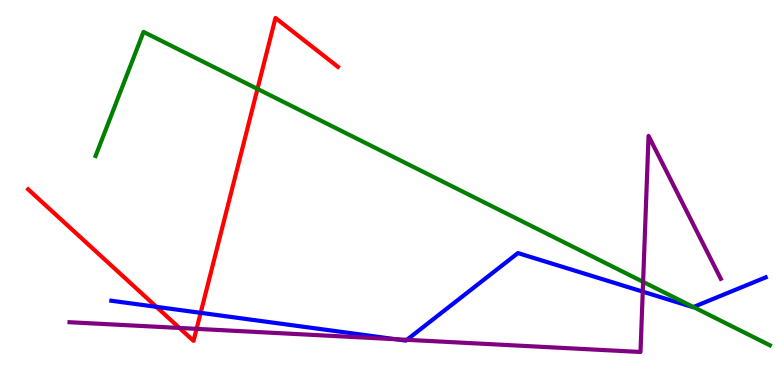[{'lines': ['blue', 'red'], 'intersections': [{'x': 2.02, 'y': 2.03}, {'x': 2.59, 'y': 1.87}]}, {'lines': ['green', 'red'], 'intersections': [{'x': 3.32, 'y': 7.69}]}, {'lines': ['purple', 'red'], 'intersections': [{'x': 2.32, 'y': 1.48}, {'x': 2.54, 'y': 1.46}]}, {'lines': ['blue', 'green'], 'intersections': [{'x': 8.95, 'y': 2.03}]}, {'lines': ['blue', 'purple'], 'intersections': [{'x': 5.1, 'y': 1.19}, {'x': 5.25, 'y': 1.17}, {'x': 8.29, 'y': 2.43}]}, {'lines': ['green', 'purple'], 'intersections': [{'x': 8.3, 'y': 2.68}]}]